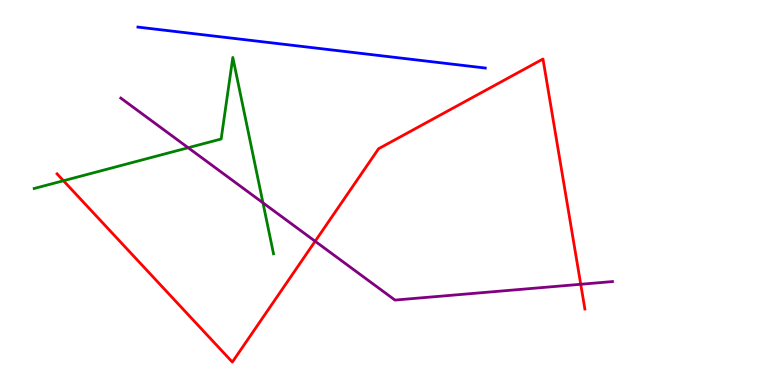[{'lines': ['blue', 'red'], 'intersections': []}, {'lines': ['green', 'red'], 'intersections': [{'x': 0.819, 'y': 5.31}]}, {'lines': ['purple', 'red'], 'intersections': [{'x': 4.07, 'y': 3.73}, {'x': 7.49, 'y': 2.62}]}, {'lines': ['blue', 'green'], 'intersections': []}, {'lines': ['blue', 'purple'], 'intersections': []}, {'lines': ['green', 'purple'], 'intersections': [{'x': 2.43, 'y': 6.16}, {'x': 3.39, 'y': 4.73}]}]